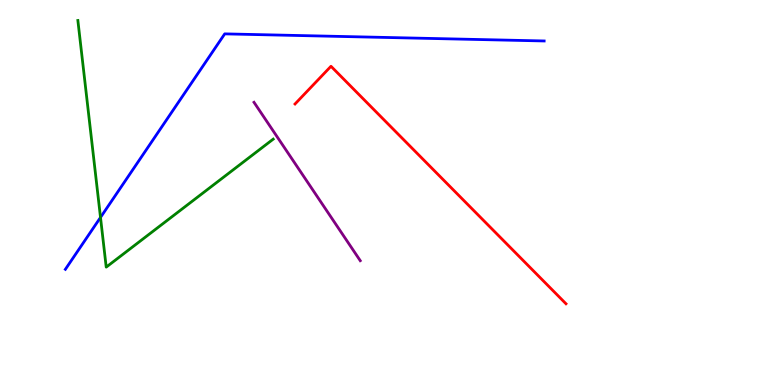[{'lines': ['blue', 'red'], 'intersections': []}, {'lines': ['green', 'red'], 'intersections': []}, {'lines': ['purple', 'red'], 'intersections': []}, {'lines': ['blue', 'green'], 'intersections': [{'x': 1.3, 'y': 4.35}]}, {'lines': ['blue', 'purple'], 'intersections': []}, {'lines': ['green', 'purple'], 'intersections': []}]